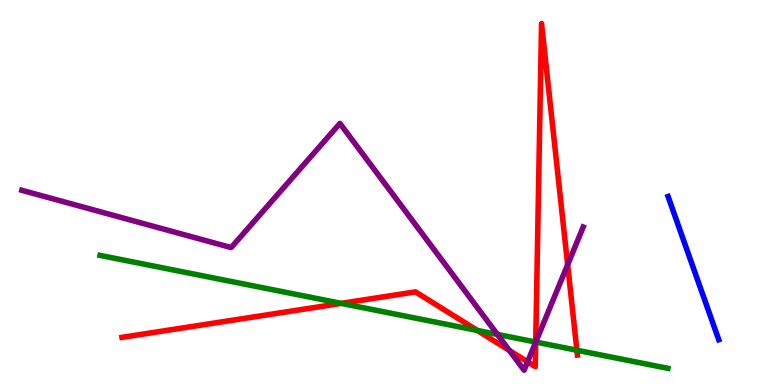[{'lines': ['blue', 'red'], 'intersections': []}, {'lines': ['green', 'red'], 'intersections': [{'x': 4.4, 'y': 2.12}, {'x': 6.16, 'y': 1.42}, {'x': 6.91, 'y': 1.12}, {'x': 7.44, 'y': 0.903}]}, {'lines': ['purple', 'red'], 'intersections': [{'x': 6.57, 'y': 0.898}, {'x': 6.81, 'y': 0.602}, {'x': 6.91, 'y': 1.11}, {'x': 7.32, 'y': 3.12}]}, {'lines': ['blue', 'green'], 'intersections': []}, {'lines': ['blue', 'purple'], 'intersections': []}, {'lines': ['green', 'purple'], 'intersections': [{'x': 6.42, 'y': 1.31}, {'x': 6.91, 'y': 1.12}]}]